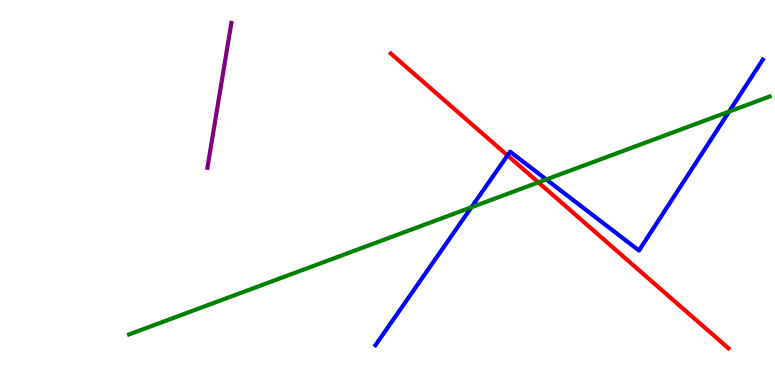[{'lines': ['blue', 'red'], 'intersections': [{'x': 6.55, 'y': 5.96}]}, {'lines': ['green', 'red'], 'intersections': [{'x': 6.95, 'y': 5.26}]}, {'lines': ['purple', 'red'], 'intersections': []}, {'lines': ['blue', 'green'], 'intersections': [{'x': 6.08, 'y': 4.62}, {'x': 7.05, 'y': 5.34}, {'x': 9.41, 'y': 7.1}]}, {'lines': ['blue', 'purple'], 'intersections': []}, {'lines': ['green', 'purple'], 'intersections': []}]